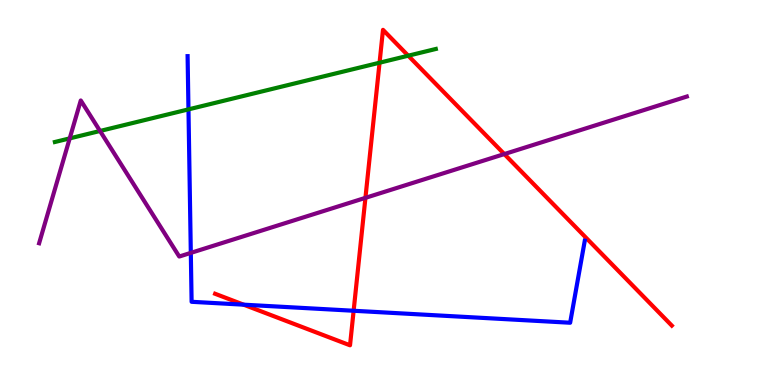[{'lines': ['blue', 'red'], 'intersections': [{'x': 3.14, 'y': 2.09}, {'x': 4.56, 'y': 1.93}]}, {'lines': ['green', 'red'], 'intersections': [{'x': 4.9, 'y': 8.37}, {'x': 5.27, 'y': 8.55}]}, {'lines': ['purple', 'red'], 'intersections': [{'x': 4.72, 'y': 4.86}, {'x': 6.51, 'y': 6.0}]}, {'lines': ['blue', 'green'], 'intersections': [{'x': 2.43, 'y': 7.16}]}, {'lines': ['blue', 'purple'], 'intersections': [{'x': 2.46, 'y': 3.43}]}, {'lines': ['green', 'purple'], 'intersections': [{'x': 0.9, 'y': 6.41}, {'x': 1.29, 'y': 6.6}]}]